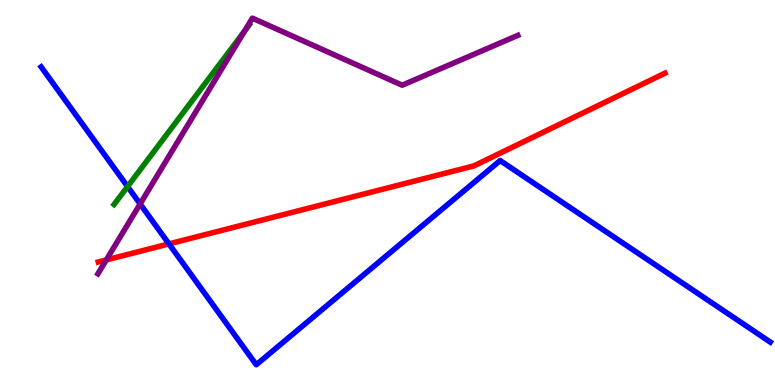[{'lines': ['blue', 'red'], 'intersections': [{'x': 2.18, 'y': 3.67}]}, {'lines': ['green', 'red'], 'intersections': []}, {'lines': ['purple', 'red'], 'intersections': [{'x': 1.37, 'y': 3.25}]}, {'lines': ['blue', 'green'], 'intersections': [{'x': 1.65, 'y': 5.15}]}, {'lines': ['blue', 'purple'], 'intersections': [{'x': 1.81, 'y': 4.7}]}, {'lines': ['green', 'purple'], 'intersections': [{'x': 3.16, 'y': 9.19}]}]